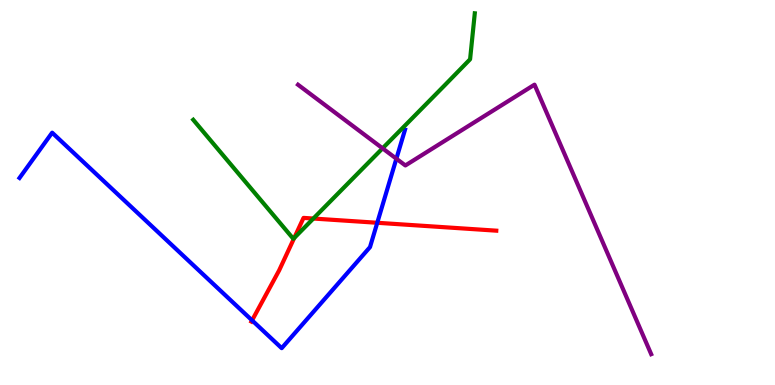[{'lines': ['blue', 'red'], 'intersections': [{'x': 3.25, 'y': 1.68}, {'x': 4.87, 'y': 4.21}]}, {'lines': ['green', 'red'], 'intersections': [{'x': 3.8, 'y': 3.82}, {'x': 4.04, 'y': 4.32}]}, {'lines': ['purple', 'red'], 'intersections': []}, {'lines': ['blue', 'green'], 'intersections': []}, {'lines': ['blue', 'purple'], 'intersections': [{'x': 5.11, 'y': 5.88}]}, {'lines': ['green', 'purple'], 'intersections': [{'x': 4.94, 'y': 6.15}]}]